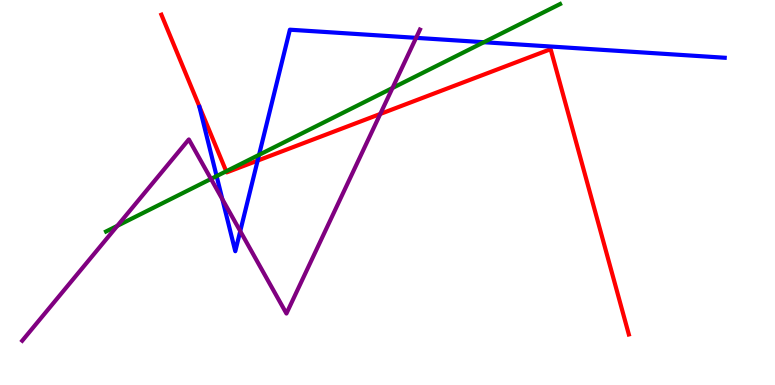[{'lines': ['blue', 'red'], 'intersections': [{'x': 3.32, 'y': 5.83}]}, {'lines': ['green', 'red'], 'intersections': [{'x': 2.92, 'y': 5.55}]}, {'lines': ['purple', 'red'], 'intersections': [{'x': 4.91, 'y': 7.04}]}, {'lines': ['blue', 'green'], 'intersections': [{'x': 2.8, 'y': 5.43}, {'x': 3.34, 'y': 5.98}, {'x': 6.24, 'y': 8.9}]}, {'lines': ['blue', 'purple'], 'intersections': [{'x': 2.87, 'y': 4.83}, {'x': 3.1, 'y': 4.0}, {'x': 5.37, 'y': 9.02}]}, {'lines': ['green', 'purple'], 'intersections': [{'x': 1.51, 'y': 4.13}, {'x': 2.72, 'y': 5.35}, {'x': 5.06, 'y': 7.71}]}]